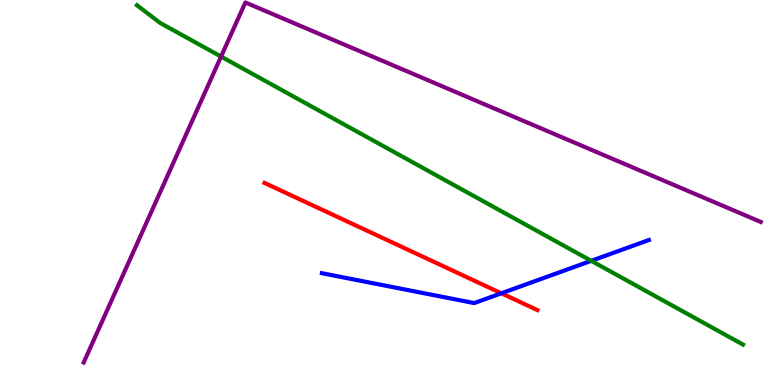[{'lines': ['blue', 'red'], 'intersections': [{'x': 6.47, 'y': 2.38}]}, {'lines': ['green', 'red'], 'intersections': []}, {'lines': ['purple', 'red'], 'intersections': []}, {'lines': ['blue', 'green'], 'intersections': [{'x': 7.63, 'y': 3.23}]}, {'lines': ['blue', 'purple'], 'intersections': []}, {'lines': ['green', 'purple'], 'intersections': [{'x': 2.85, 'y': 8.53}]}]